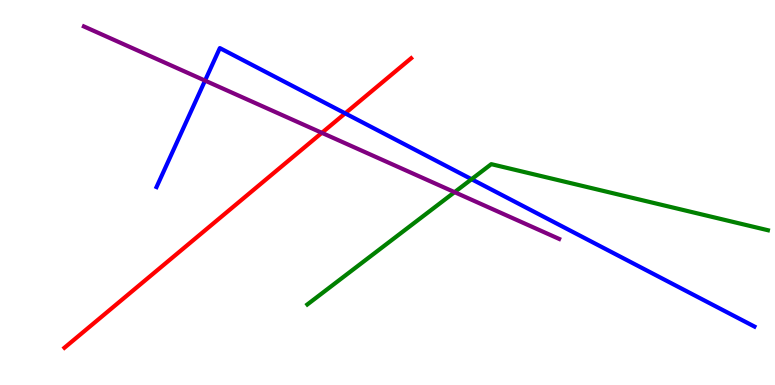[{'lines': ['blue', 'red'], 'intersections': [{'x': 4.45, 'y': 7.06}]}, {'lines': ['green', 'red'], 'intersections': []}, {'lines': ['purple', 'red'], 'intersections': [{'x': 4.15, 'y': 6.55}]}, {'lines': ['blue', 'green'], 'intersections': [{'x': 6.08, 'y': 5.35}]}, {'lines': ['blue', 'purple'], 'intersections': [{'x': 2.65, 'y': 7.91}]}, {'lines': ['green', 'purple'], 'intersections': [{'x': 5.87, 'y': 5.01}]}]